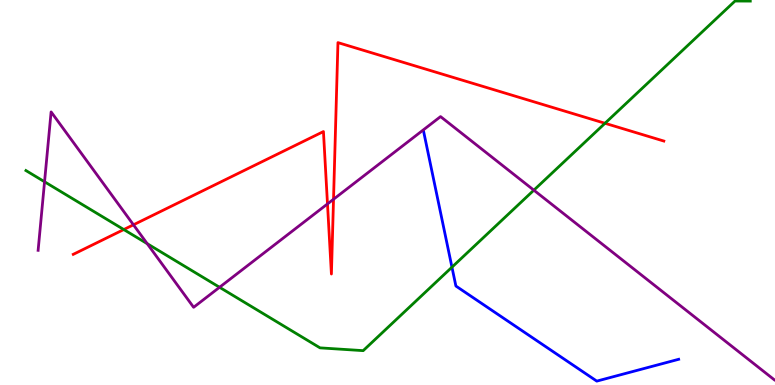[{'lines': ['blue', 'red'], 'intersections': []}, {'lines': ['green', 'red'], 'intersections': [{'x': 1.6, 'y': 4.04}, {'x': 7.81, 'y': 6.8}]}, {'lines': ['purple', 'red'], 'intersections': [{'x': 1.72, 'y': 4.16}, {'x': 4.23, 'y': 4.7}, {'x': 4.3, 'y': 4.82}]}, {'lines': ['blue', 'green'], 'intersections': [{'x': 5.83, 'y': 3.06}]}, {'lines': ['blue', 'purple'], 'intersections': []}, {'lines': ['green', 'purple'], 'intersections': [{'x': 0.575, 'y': 5.28}, {'x': 1.9, 'y': 3.67}, {'x': 2.83, 'y': 2.54}, {'x': 6.89, 'y': 5.06}]}]